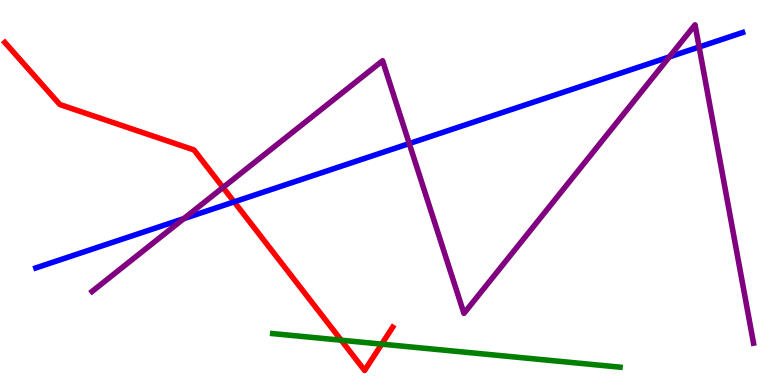[{'lines': ['blue', 'red'], 'intersections': [{'x': 3.02, 'y': 4.76}]}, {'lines': ['green', 'red'], 'intersections': [{'x': 4.4, 'y': 1.16}, {'x': 4.93, 'y': 1.06}]}, {'lines': ['purple', 'red'], 'intersections': [{'x': 2.88, 'y': 5.13}]}, {'lines': ['blue', 'green'], 'intersections': []}, {'lines': ['blue', 'purple'], 'intersections': [{'x': 2.37, 'y': 4.32}, {'x': 5.28, 'y': 6.27}, {'x': 8.64, 'y': 8.52}, {'x': 9.02, 'y': 8.78}]}, {'lines': ['green', 'purple'], 'intersections': []}]